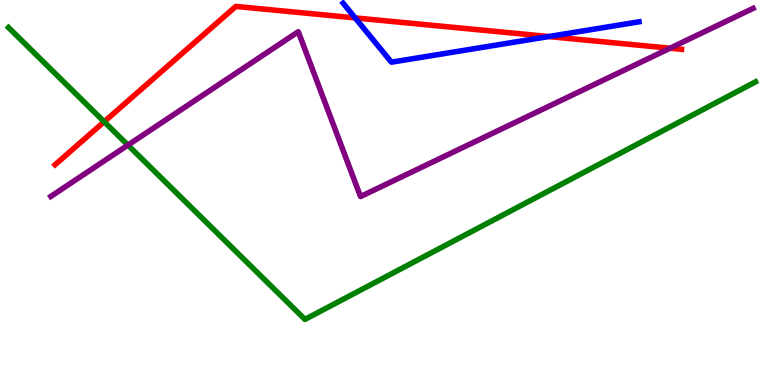[{'lines': ['blue', 'red'], 'intersections': [{'x': 4.58, 'y': 9.53}, {'x': 7.08, 'y': 9.05}]}, {'lines': ['green', 'red'], 'intersections': [{'x': 1.34, 'y': 6.84}]}, {'lines': ['purple', 'red'], 'intersections': [{'x': 8.65, 'y': 8.75}]}, {'lines': ['blue', 'green'], 'intersections': []}, {'lines': ['blue', 'purple'], 'intersections': []}, {'lines': ['green', 'purple'], 'intersections': [{'x': 1.65, 'y': 6.23}]}]